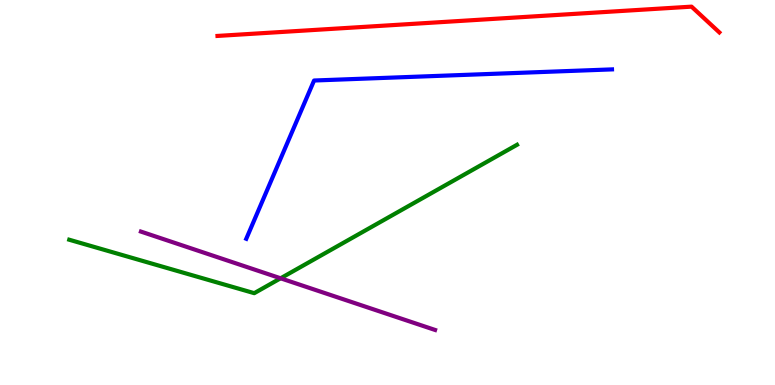[{'lines': ['blue', 'red'], 'intersections': []}, {'lines': ['green', 'red'], 'intersections': []}, {'lines': ['purple', 'red'], 'intersections': []}, {'lines': ['blue', 'green'], 'intersections': []}, {'lines': ['blue', 'purple'], 'intersections': []}, {'lines': ['green', 'purple'], 'intersections': [{'x': 3.62, 'y': 2.77}]}]